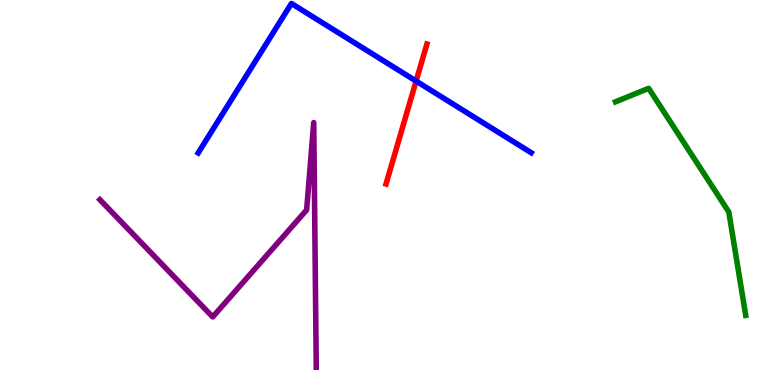[{'lines': ['blue', 'red'], 'intersections': [{'x': 5.37, 'y': 7.89}]}, {'lines': ['green', 'red'], 'intersections': []}, {'lines': ['purple', 'red'], 'intersections': []}, {'lines': ['blue', 'green'], 'intersections': []}, {'lines': ['blue', 'purple'], 'intersections': []}, {'lines': ['green', 'purple'], 'intersections': []}]